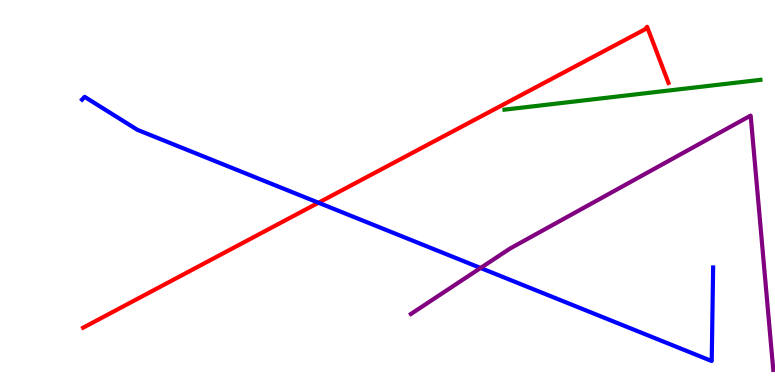[{'lines': ['blue', 'red'], 'intersections': [{'x': 4.11, 'y': 4.73}]}, {'lines': ['green', 'red'], 'intersections': []}, {'lines': ['purple', 'red'], 'intersections': []}, {'lines': ['blue', 'green'], 'intersections': []}, {'lines': ['blue', 'purple'], 'intersections': [{'x': 6.2, 'y': 3.04}]}, {'lines': ['green', 'purple'], 'intersections': []}]